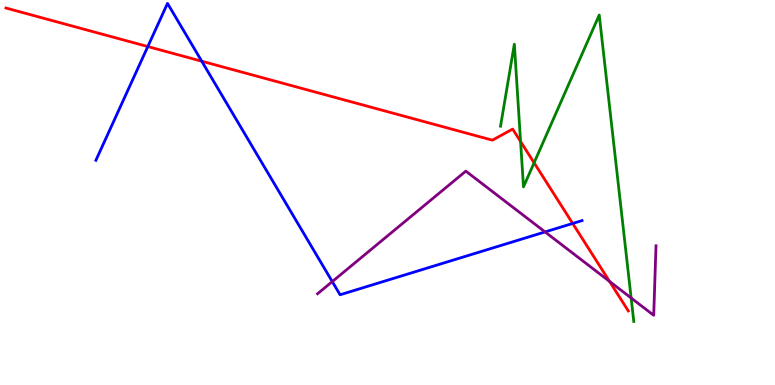[{'lines': ['blue', 'red'], 'intersections': [{'x': 1.91, 'y': 8.79}, {'x': 2.6, 'y': 8.41}, {'x': 7.39, 'y': 4.2}]}, {'lines': ['green', 'red'], 'intersections': [{'x': 6.72, 'y': 6.32}, {'x': 6.89, 'y': 5.77}]}, {'lines': ['purple', 'red'], 'intersections': [{'x': 7.86, 'y': 2.69}]}, {'lines': ['blue', 'green'], 'intersections': []}, {'lines': ['blue', 'purple'], 'intersections': [{'x': 4.29, 'y': 2.69}, {'x': 7.03, 'y': 3.98}]}, {'lines': ['green', 'purple'], 'intersections': [{'x': 8.14, 'y': 2.26}]}]